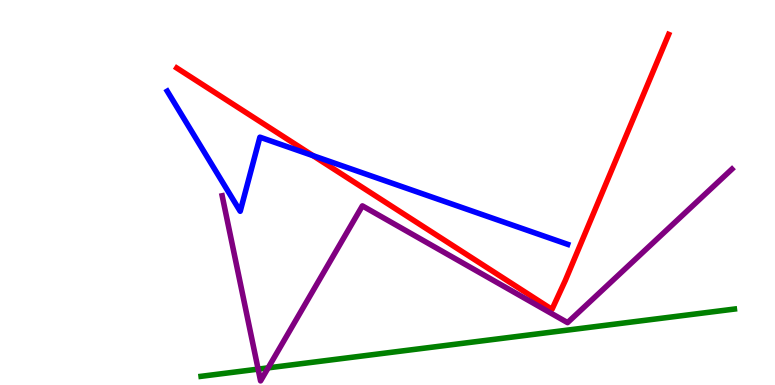[{'lines': ['blue', 'red'], 'intersections': [{'x': 4.04, 'y': 5.96}]}, {'lines': ['green', 'red'], 'intersections': []}, {'lines': ['purple', 'red'], 'intersections': []}, {'lines': ['blue', 'green'], 'intersections': []}, {'lines': ['blue', 'purple'], 'intersections': []}, {'lines': ['green', 'purple'], 'intersections': [{'x': 3.33, 'y': 0.412}, {'x': 3.46, 'y': 0.445}]}]